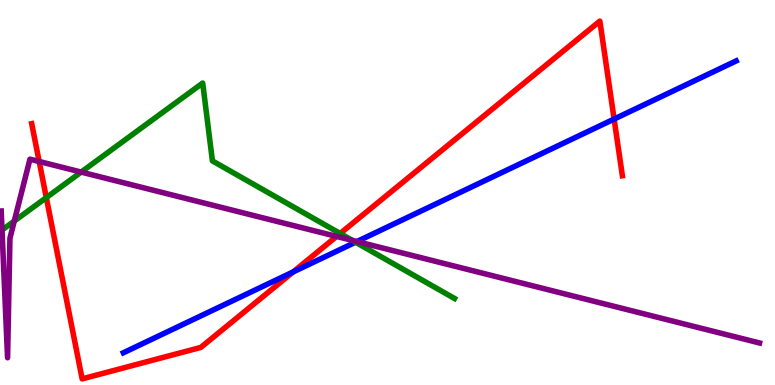[{'lines': ['blue', 'red'], 'intersections': [{'x': 3.78, 'y': 2.94}, {'x': 7.92, 'y': 6.91}]}, {'lines': ['green', 'red'], 'intersections': [{'x': 0.598, 'y': 4.87}, {'x': 4.39, 'y': 3.94}]}, {'lines': ['purple', 'red'], 'intersections': [{'x': 0.505, 'y': 5.81}, {'x': 4.34, 'y': 3.86}]}, {'lines': ['blue', 'green'], 'intersections': [{'x': 4.59, 'y': 3.71}]}, {'lines': ['blue', 'purple'], 'intersections': [{'x': 4.61, 'y': 3.73}]}, {'lines': ['green', 'purple'], 'intersections': [{'x': 0.0261, 'y': 4.02}, {'x': 0.184, 'y': 4.26}, {'x': 1.05, 'y': 5.53}, {'x': 4.55, 'y': 3.76}]}]